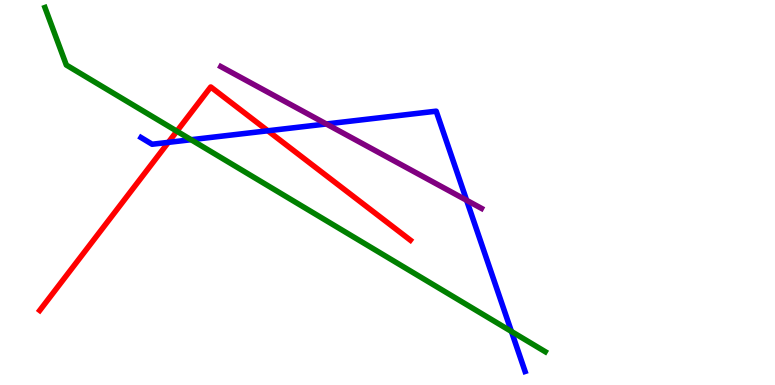[{'lines': ['blue', 'red'], 'intersections': [{'x': 2.17, 'y': 6.3}, {'x': 3.46, 'y': 6.6}]}, {'lines': ['green', 'red'], 'intersections': [{'x': 2.28, 'y': 6.59}]}, {'lines': ['purple', 'red'], 'intersections': []}, {'lines': ['blue', 'green'], 'intersections': [{'x': 2.47, 'y': 6.37}, {'x': 6.6, 'y': 1.39}]}, {'lines': ['blue', 'purple'], 'intersections': [{'x': 4.21, 'y': 6.78}, {'x': 6.02, 'y': 4.8}]}, {'lines': ['green', 'purple'], 'intersections': []}]